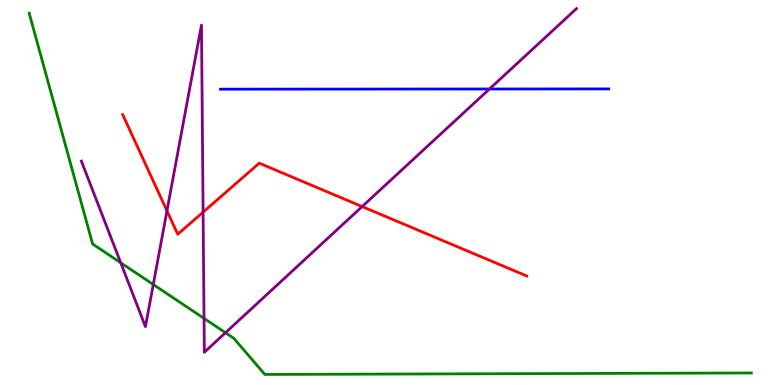[{'lines': ['blue', 'red'], 'intersections': []}, {'lines': ['green', 'red'], 'intersections': []}, {'lines': ['purple', 'red'], 'intersections': [{'x': 2.15, 'y': 4.52}, {'x': 2.62, 'y': 4.49}, {'x': 4.67, 'y': 4.63}]}, {'lines': ['blue', 'green'], 'intersections': []}, {'lines': ['blue', 'purple'], 'intersections': [{'x': 6.32, 'y': 7.69}]}, {'lines': ['green', 'purple'], 'intersections': [{'x': 1.56, 'y': 3.18}, {'x': 1.98, 'y': 2.61}, {'x': 2.63, 'y': 1.73}, {'x': 2.91, 'y': 1.36}]}]